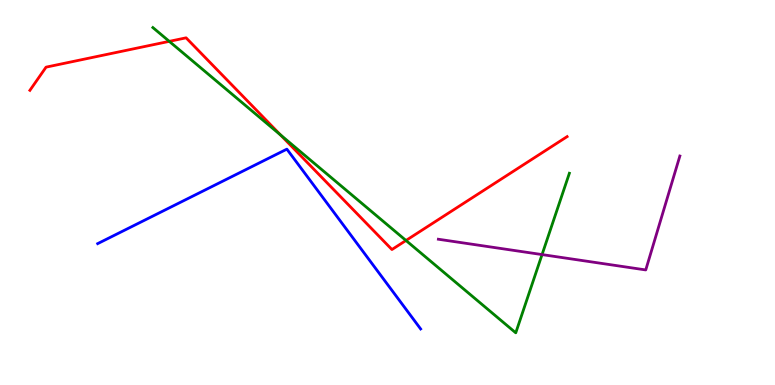[{'lines': ['blue', 'red'], 'intersections': []}, {'lines': ['green', 'red'], 'intersections': [{'x': 2.18, 'y': 8.93}, {'x': 3.62, 'y': 6.5}, {'x': 5.24, 'y': 3.75}]}, {'lines': ['purple', 'red'], 'intersections': []}, {'lines': ['blue', 'green'], 'intersections': []}, {'lines': ['blue', 'purple'], 'intersections': []}, {'lines': ['green', 'purple'], 'intersections': [{'x': 6.99, 'y': 3.39}]}]